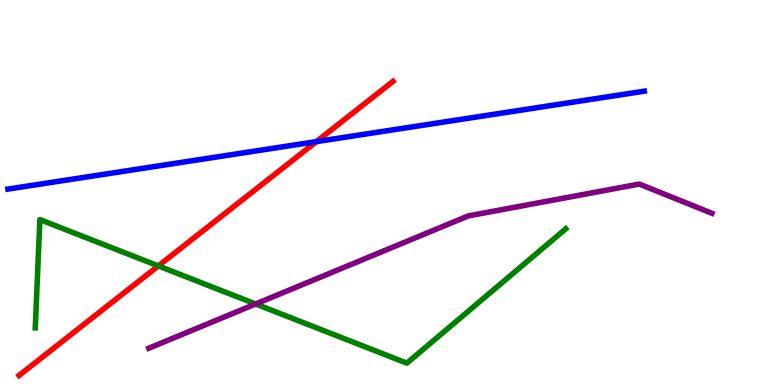[{'lines': ['blue', 'red'], 'intersections': [{'x': 4.08, 'y': 6.32}]}, {'lines': ['green', 'red'], 'intersections': [{'x': 2.04, 'y': 3.09}]}, {'lines': ['purple', 'red'], 'intersections': []}, {'lines': ['blue', 'green'], 'intersections': []}, {'lines': ['blue', 'purple'], 'intersections': []}, {'lines': ['green', 'purple'], 'intersections': [{'x': 3.3, 'y': 2.1}]}]